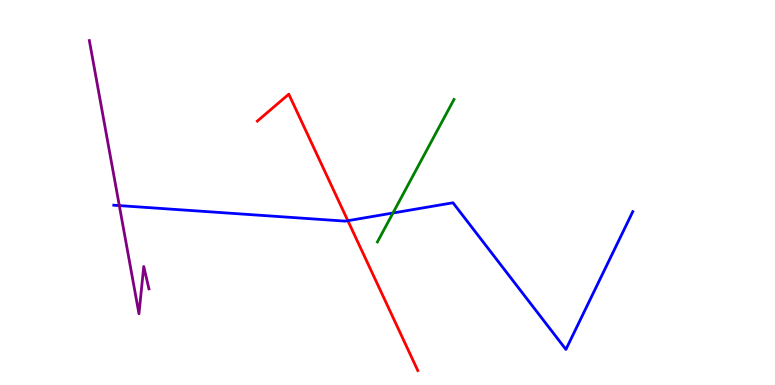[{'lines': ['blue', 'red'], 'intersections': [{'x': 4.49, 'y': 4.27}]}, {'lines': ['green', 'red'], 'intersections': []}, {'lines': ['purple', 'red'], 'intersections': []}, {'lines': ['blue', 'green'], 'intersections': [{'x': 5.07, 'y': 4.47}]}, {'lines': ['blue', 'purple'], 'intersections': [{'x': 1.54, 'y': 4.66}]}, {'lines': ['green', 'purple'], 'intersections': []}]